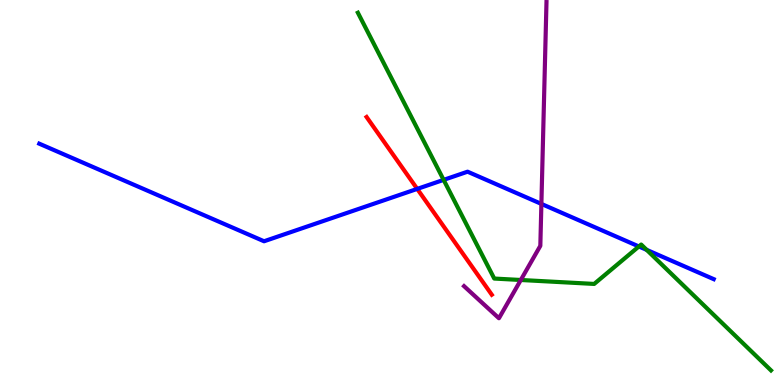[{'lines': ['blue', 'red'], 'intersections': [{'x': 5.38, 'y': 5.09}]}, {'lines': ['green', 'red'], 'intersections': []}, {'lines': ['purple', 'red'], 'intersections': []}, {'lines': ['blue', 'green'], 'intersections': [{'x': 5.72, 'y': 5.33}, {'x': 8.24, 'y': 3.6}, {'x': 8.34, 'y': 3.51}]}, {'lines': ['blue', 'purple'], 'intersections': [{'x': 6.99, 'y': 4.7}]}, {'lines': ['green', 'purple'], 'intersections': [{'x': 6.72, 'y': 2.73}]}]